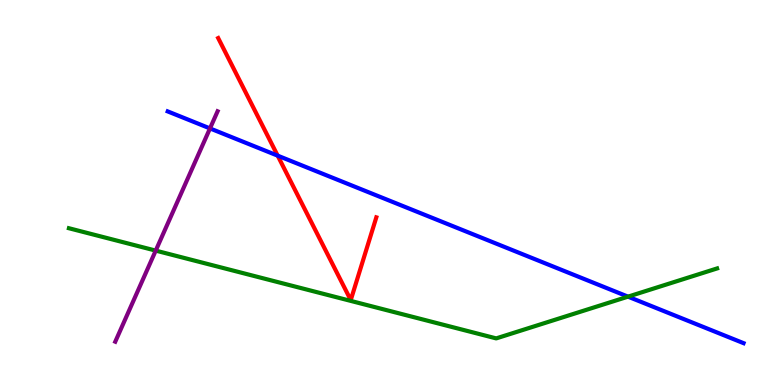[{'lines': ['blue', 'red'], 'intersections': [{'x': 3.58, 'y': 5.96}]}, {'lines': ['green', 'red'], 'intersections': []}, {'lines': ['purple', 'red'], 'intersections': []}, {'lines': ['blue', 'green'], 'intersections': [{'x': 8.1, 'y': 2.29}]}, {'lines': ['blue', 'purple'], 'intersections': [{'x': 2.71, 'y': 6.66}]}, {'lines': ['green', 'purple'], 'intersections': [{'x': 2.01, 'y': 3.49}]}]